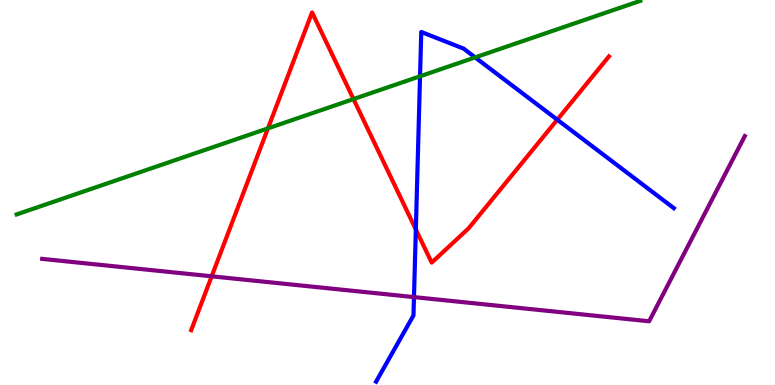[{'lines': ['blue', 'red'], 'intersections': [{'x': 5.37, 'y': 4.04}, {'x': 7.19, 'y': 6.89}]}, {'lines': ['green', 'red'], 'intersections': [{'x': 3.46, 'y': 6.67}, {'x': 4.56, 'y': 7.43}]}, {'lines': ['purple', 'red'], 'intersections': [{'x': 2.73, 'y': 2.82}]}, {'lines': ['blue', 'green'], 'intersections': [{'x': 5.42, 'y': 8.02}, {'x': 6.13, 'y': 8.51}]}, {'lines': ['blue', 'purple'], 'intersections': [{'x': 5.34, 'y': 2.28}]}, {'lines': ['green', 'purple'], 'intersections': []}]